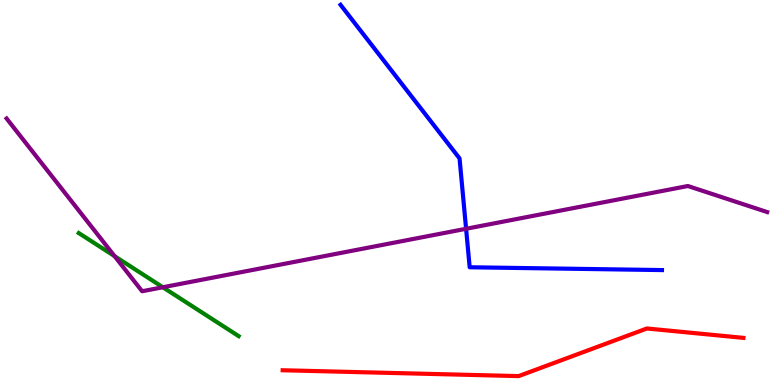[{'lines': ['blue', 'red'], 'intersections': []}, {'lines': ['green', 'red'], 'intersections': []}, {'lines': ['purple', 'red'], 'intersections': []}, {'lines': ['blue', 'green'], 'intersections': []}, {'lines': ['blue', 'purple'], 'intersections': [{'x': 6.01, 'y': 4.06}]}, {'lines': ['green', 'purple'], 'intersections': [{'x': 1.48, 'y': 3.35}, {'x': 2.1, 'y': 2.54}]}]